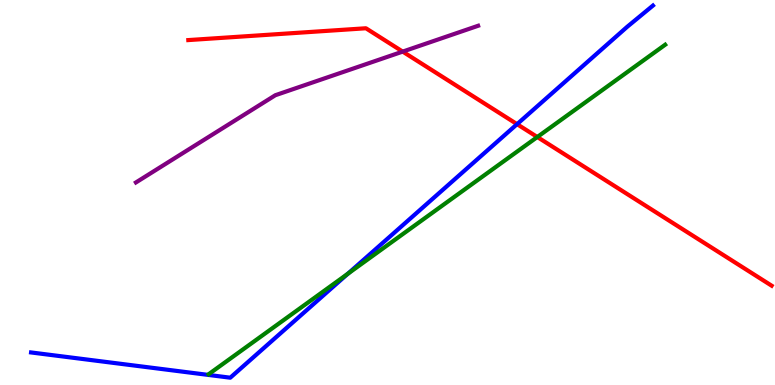[{'lines': ['blue', 'red'], 'intersections': [{'x': 6.67, 'y': 6.77}]}, {'lines': ['green', 'red'], 'intersections': [{'x': 6.93, 'y': 6.44}]}, {'lines': ['purple', 'red'], 'intersections': [{'x': 5.2, 'y': 8.66}]}, {'lines': ['blue', 'green'], 'intersections': [{'x': 4.49, 'y': 2.89}]}, {'lines': ['blue', 'purple'], 'intersections': []}, {'lines': ['green', 'purple'], 'intersections': []}]